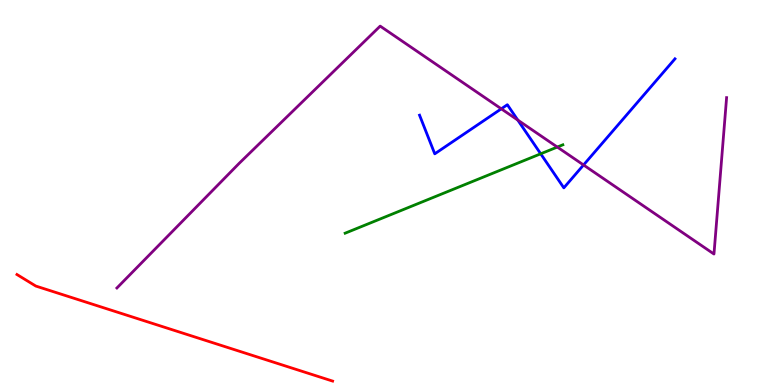[{'lines': ['blue', 'red'], 'intersections': []}, {'lines': ['green', 'red'], 'intersections': []}, {'lines': ['purple', 'red'], 'intersections': []}, {'lines': ['blue', 'green'], 'intersections': [{'x': 6.98, 'y': 6.01}]}, {'lines': ['blue', 'purple'], 'intersections': [{'x': 6.47, 'y': 7.17}, {'x': 6.68, 'y': 6.88}, {'x': 7.53, 'y': 5.71}]}, {'lines': ['green', 'purple'], 'intersections': [{'x': 7.19, 'y': 6.18}]}]